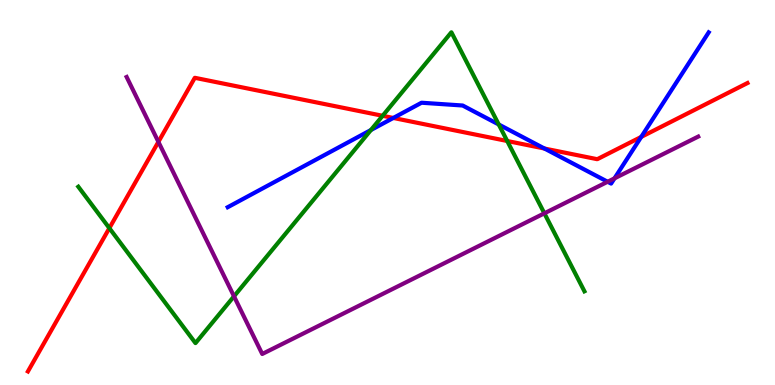[{'lines': ['blue', 'red'], 'intersections': [{'x': 5.07, 'y': 6.94}, {'x': 7.03, 'y': 6.14}, {'x': 8.27, 'y': 6.44}]}, {'lines': ['green', 'red'], 'intersections': [{'x': 1.41, 'y': 4.07}, {'x': 4.94, 'y': 6.99}, {'x': 6.54, 'y': 6.34}]}, {'lines': ['purple', 'red'], 'intersections': [{'x': 2.04, 'y': 6.32}]}, {'lines': ['blue', 'green'], 'intersections': [{'x': 4.79, 'y': 6.62}, {'x': 6.44, 'y': 6.77}]}, {'lines': ['blue', 'purple'], 'intersections': [{'x': 7.84, 'y': 5.28}, {'x': 7.93, 'y': 5.37}]}, {'lines': ['green', 'purple'], 'intersections': [{'x': 3.02, 'y': 2.3}, {'x': 7.02, 'y': 4.46}]}]